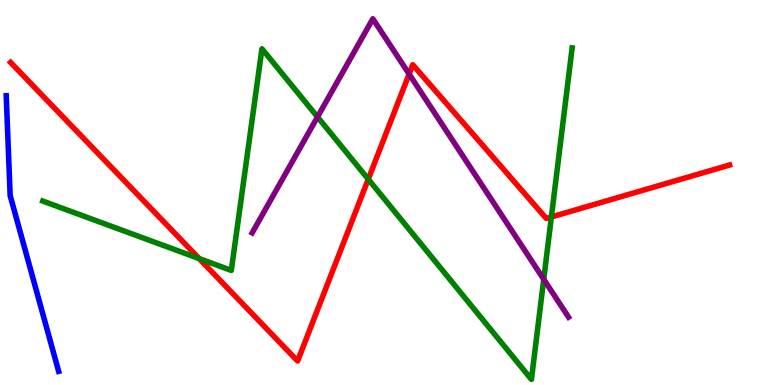[{'lines': ['blue', 'red'], 'intersections': []}, {'lines': ['green', 'red'], 'intersections': [{'x': 2.57, 'y': 3.28}, {'x': 4.75, 'y': 5.34}, {'x': 7.11, 'y': 4.36}]}, {'lines': ['purple', 'red'], 'intersections': [{'x': 5.28, 'y': 8.08}]}, {'lines': ['blue', 'green'], 'intersections': []}, {'lines': ['blue', 'purple'], 'intersections': []}, {'lines': ['green', 'purple'], 'intersections': [{'x': 4.1, 'y': 6.96}, {'x': 7.02, 'y': 2.75}]}]